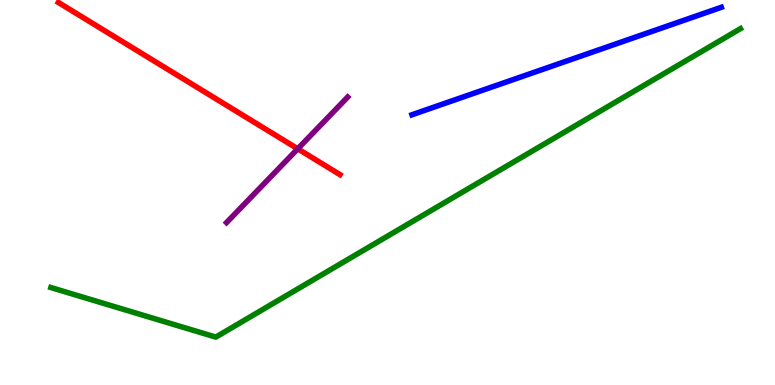[{'lines': ['blue', 'red'], 'intersections': []}, {'lines': ['green', 'red'], 'intersections': []}, {'lines': ['purple', 'red'], 'intersections': [{'x': 3.84, 'y': 6.13}]}, {'lines': ['blue', 'green'], 'intersections': []}, {'lines': ['blue', 'purple'], 'intersections': []}, {'lines': ['green', 'purple'], 'intersections': []}]